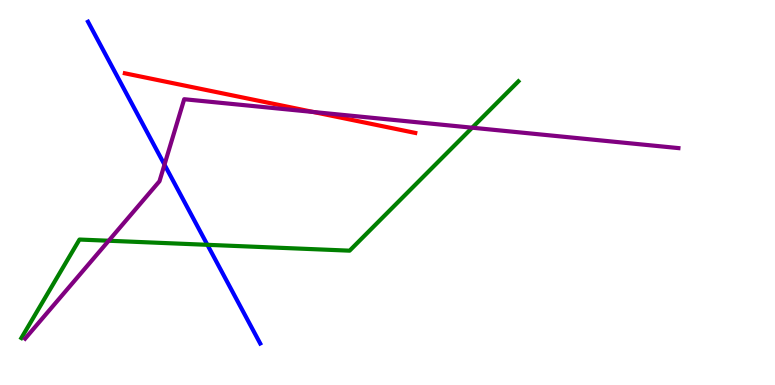[{'lines': ['blue', 'red'], 'intersections': []}, {'lines': ['green', 'red'], 'intersections': []}, {'lines': ['purple', 'red'], 'intersections': [{'x': 4.04, 'y': 7.09}]}, {'lines': ['blue', 'green'], 'intersections': [{'x': 2.68, 'y': 3.64}]}, {'lines': ['blue', 'purple'], 'intersections': [{'x': 2.12, 'y': 5.72}]}, {'lines': ['green', 'purple'], 'intersections': [{'x': 1.4, 'y': 3.75}, {'x': 6.09, 'y': 6.68}]}]